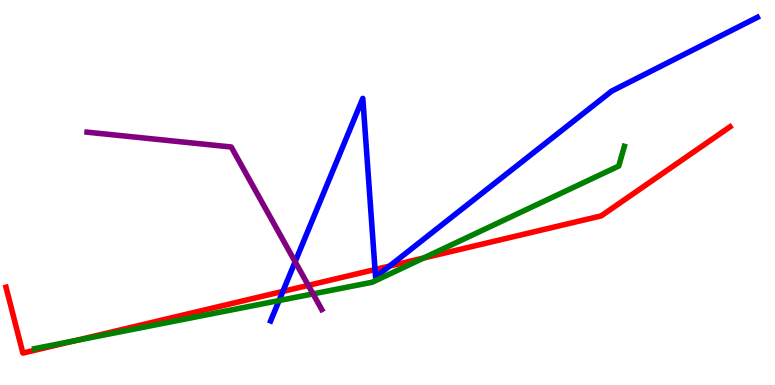[{'lines': ['blue', 'red'], 'intersections': [{'x': 3.65, 'y': 2.43}, {'x': 4.84, 'y': 3.0}, {'x': 5.03, 'y': 3.09}]}, {'lines': ['green', 'red'], 'intersections': [{'x': 0.967, 'y': 1.15}, {'x': 5.47, 'y': 3.3}]}, {'lines': ['purple', 'red'], 'intersections': [{'x': 3.98, 'y': 2.59}]}, {'lines': ['blue', 'green'], 'intersections': [{'x': 3.6, 'y': 2.19}]}, {'lines': ['blue', 'purple'], 'intersections': [{'x': 3.81, 'y': 3.2}]}, {'lines': ['green', 'purple'], 'intersections': [{'x': 4.04, 'y': 2.37}]}]